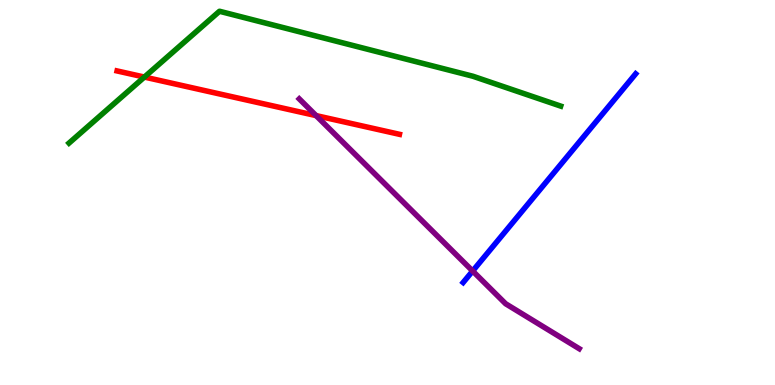[{'lines': ['blue', 'red'], 'intersections': []}, {'lines': ['green', 'red'], 'intersections': [{'x': 1.86, 'y': 8.0}]}, {'lines': ['purple', 'red'], 'intersections': [{'x': 4.08, 'y': 7.0}]}, {'lines': ['blue', 'green'], 'intersections': []}, {'lines': ['blue', 'purple'], 'intersections': [{'x': 6.1, 'y': 2.96}]}, {'lines': ['green', 'purple'], 'intersections': []}]